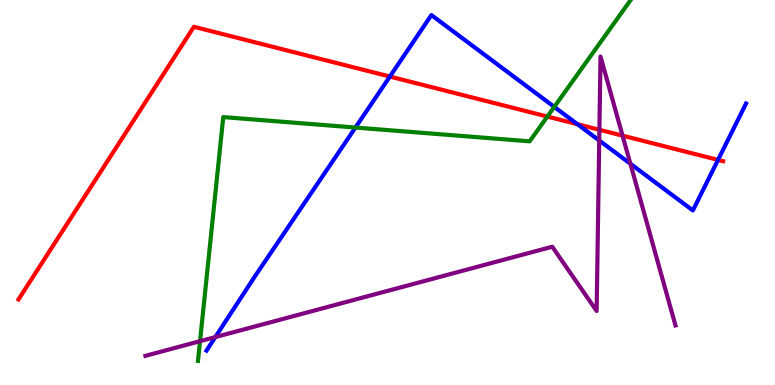[{'lines': ['blue', 'red'], 'intersections': [{'x': 5.03, 'y': 8.01}, {'x': 7.45, 'y': 6.77}, {'x': 9.26, 'y': 5.85}]}, {'lines': ['green', 'red'], 'intersections': [{'x': 7.06, 'y': 6.97}]}, {'lines': ['purple', 'red'], 'intersections': [{'x': 7.73, 'y': 6.63}, {'x': 8.03, 'y': 6.48}]}, {'lines': ['blue', 'green'], 'intersections': [{'x': 4.59, 'y': 6.69}, {'x': 7.15, 'y': 7.22}]}, {'lines': ['blue', 'purple'], 'intersections': [{'x': 2.78, 'y': 1.24}, {'x': 7.73, 'y': 6.35}, {'x': 8.13, 'y': 5.75}]}, {'lines': ['green', 'purple'], 'intersections': [{'x': 2.58, 'y': 1.14}]}]